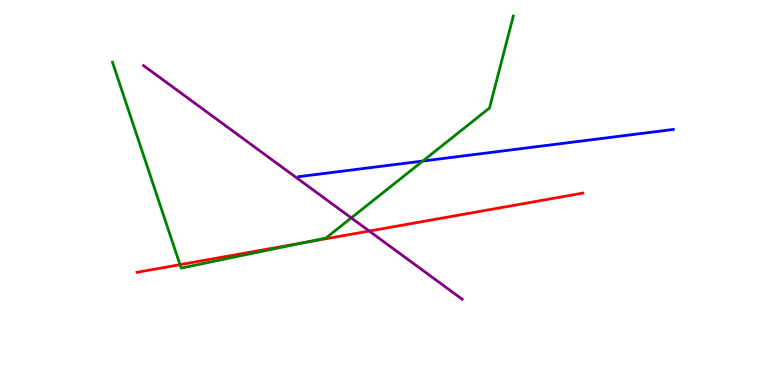[{'lines': ['blue', 'red'], 'intersections': []}, {'lines': ['green', 'red'], 'intersections': [{'x': 2.32, 'y': 3.13}, {'x': 3.92, 'y': 3.7}]}, {'lines': ['purple', 'red'], 'intersections': [{'x': 4.76, 'y': 4.0}]}, {'lines': ['blue', 'green'], 'intersections': [{'x': 5.46, 'y': 5.82}]}, {'lines': ['blue', 'purple'], 'intersections': []}, {'lines': ['green', 'purple'], 'intersections': [{'x': 4.53, 'y': 4.34}]}]